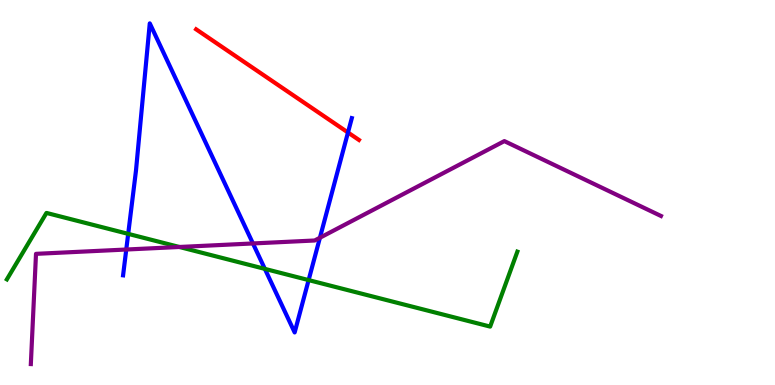[{'lines': ['blue', 'red'], 'intersections': [{'x': 4.49, 'y': 6.56}]}, {'lines': ['green', 'red'], 'intersections': []}, {'lines': ['purple', 'red'], 'intersections': []}, {'lines': ['blue', 'green'], 'intersections': [{'x': 1.65, 'y': 3.93}, {'x': 3.42, 'y': 3.02}, {'x': 3.98, 'y': 2.72}]}, {'lines': ['blue', 'purple'], 'intersections': [{'x': 1.63, 'y': 3.52}, {'x': 3.26, 'y': 3.68}, {'x': 4.13, 'y': 3.82}]}, {'lines': ['green', 'purple'], 'intersections': [{'x': 2.31, 'y': 3.58}]}]